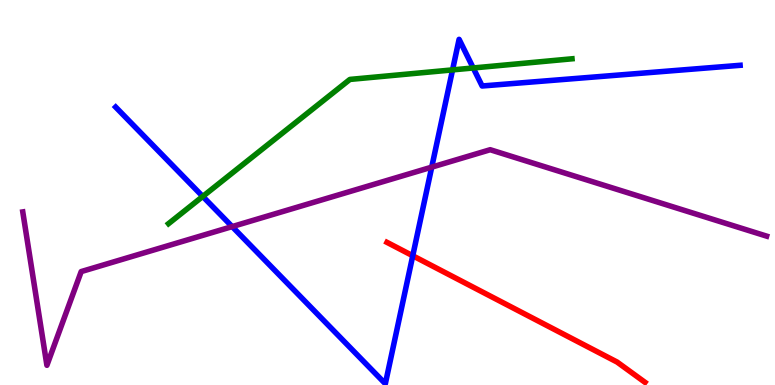[{'lines': ['blue', 'red'], 'intersections': [{'x': 5.33, 'y': 3.36}]}, {'lines': ['green', 'red'], 'intersections': []}, {'lines': ['purple', 'red'], 'intersections': []}, {'lines': ['blue', 'green'], 'intersections': [{'x': 2.62, 'y': 4.9}, {'x': 5.84, 'y': 8.18}, {'x': 6.11, 'y': 8.23}]}, {'lines': ['blue', 'purple'], 'intersections': [{'x': 3.0, 'y': 4.11}, {'x': 5.57, 'y': 5.66}]}, {'lines': ['green', 'purple'], 'intersections': []}]